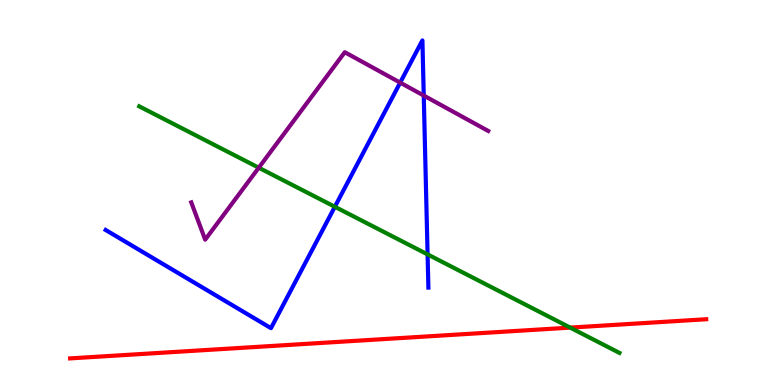[{'lines': ['blue', 'red'], 'intersections': []}, {'lines': ['green', 'red'], 'intersections': [{'x': 7.36, 'y': 1.49}]}, {'lines': ['purple', 'red'], 'intersections': []}, {'lines': ['blue', 'green'], 'intersections': [{'x': 4.32, 'y': 4.63}, {'x': 5.52, 'y': 3.39}]}, {'lines': ['blue', 'purple'], 'intersections': [{'x': 5.16, 'y': 7.85}, {'x': 5.47, 'y': 7.52}]}, {'lines': ['green', 'purple'], 'intersections': [{'x': 3.34, 'y': 5.64}]}]